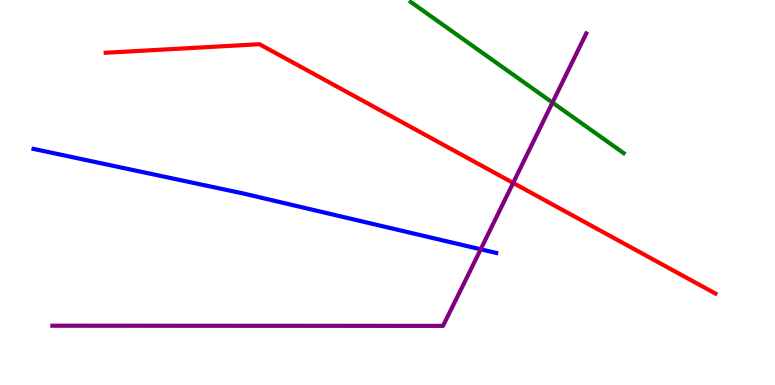[{'lines': ['blue', 'red'], 'intersections': []}, {'lines': ['green', 'red'], 'intersections': []}, {'lines': ['purple', 'red'], 'intersections': [{'x': 6.62, 'y': 5.25}]}, {'lines': ['blue', 'green'], 'intersections': []}, {'lines': ['blue', 'purple'], 'intersections': [{'x': 6.2, 'y': 3.52}]}, {'lines': ['green', 'purple'], 'intersections': [{'x': 7.13, 'y': 7.34}]}]